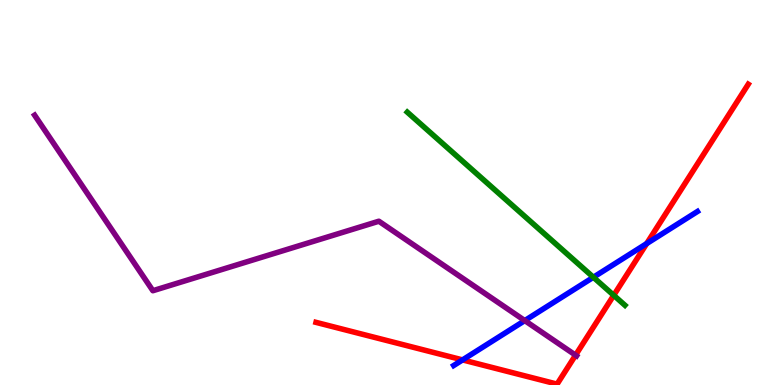[{'lines': ['blue', 'red'], 'intersections': [{'x': 5.97, 'y': 0.652}, {'x': 8.34, 'y': 3.67}]}, {'lines': ['green', 'red'], 'intersections': [{'x': 7.92, 'y': 2.33}]}, {'lines': ['purple', 'red'], 'intersections': [{'x': 7.43, 'y': 0.775}]}, {'lines': ['blue', 'green'], 'intersections': [{'x': 7.66, 'y': 2.8}]}, {'lines': ['blue', 'purple'], 'intersections': [{'x': 6.77, 'y': 1.67}]}, {'lines': ['green', 'purple'], 'intersections': []}]